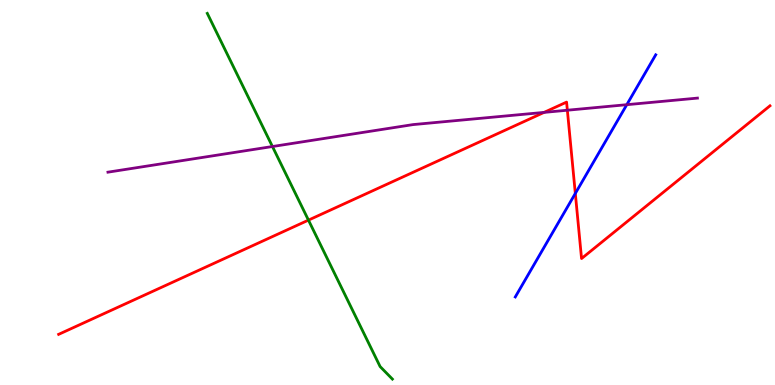[{'lines': ['blue', 'red'], 'intersections': [{'x': 7.42, 'y': 4.98}]}, {'lines': ['green', 'red'], 'intersections': [{'x': 3.98, 'y': 4.28}]}, {'lines': ['purple', 'red'], 'intersections': [{'x': 7.02, 'y': 7.08}, {'x': 7.32, 'y': 7.14}]}, {'lines': ['blue', 'green'], 'intersections': []}, {'lines': ['blue', 'purple'], 'intersections': [{'x': 8.09, 'y': 7.28}]}, {'lines': ['green', 'purple'], 'intersections': [{'x': 3.52, 'y': 6.19}]}]